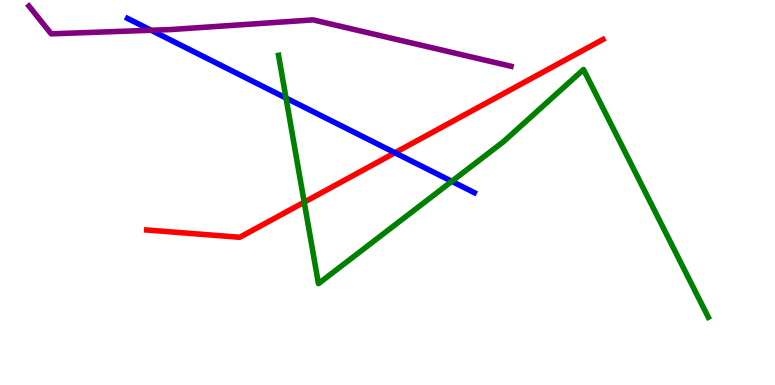[{'lines': ['blue', 'red'], 'intersections': [{'x': 5.1, 'y': 6.03}]}, {'lines': ['green', 'red'], 'intersections': [{'x': 3.93, 'y': 4.75}]}, {'lines': ['purple', 'red'], 'intersections': []}, {'lines': ['blue', 'green'], 'intersections': [{'x': 3.69, 'y': 7.45}, {'x': 5.83, 'y': 5.29}]}, {'lines': ['blue', 'purple'], 'intersections': [{'x': 1.95, 'y': 9.21}]}, {'lines': ['green', 'purple'], 'intersections': []}]